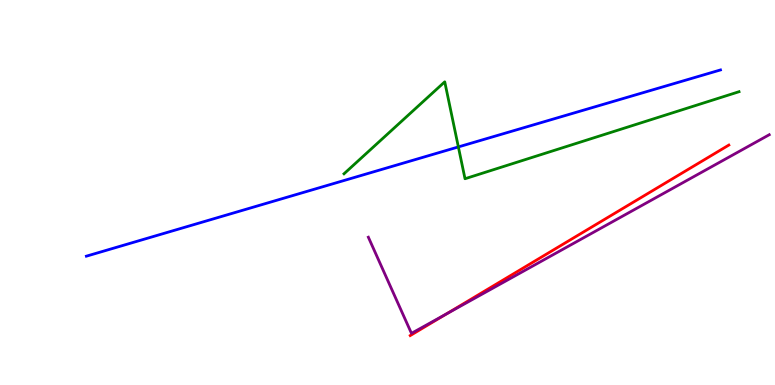[{'lines': ['blue', 'red'], 'intersections': []}, {'lines': ['green', 'red'], 'intersections': []}, {'lines': ['purple', 'red'], 'intersections': [{'x': 5.76, 'y': 1.84}]}, {'lines': ['blue', 'green'], 'intersections': [{'x': 5.91, 'y': 6.18}]}, {'lines': ['blue', 'purple'], 'intersections': []}, {'lines': ['green', 'purple'], 'intersections': []}]